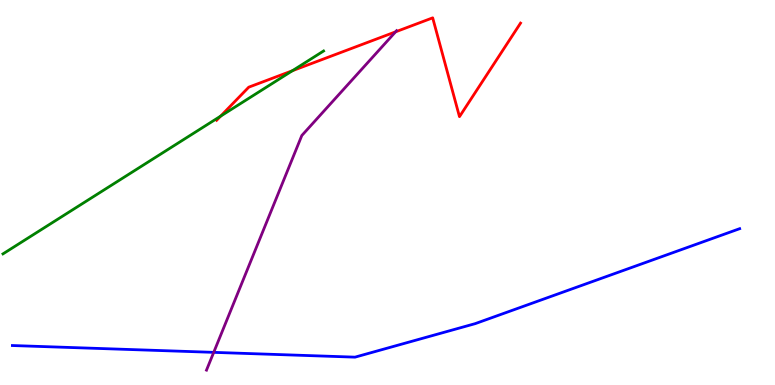[{'lines': ['blue', 'red'], 'intersections': []}, {'lines': ['green', 'red'], 'intersections': [{'x': 2.85, 'y': 6.98}, {'x': 3.77, 'y': 8.16}]}, {'lines': ['purple', 'red'], 'intersections': [{'x': 5.1, 'y': 9.17}]}, {'lines': ['blue', 'green'], 'intersections': []}, {'lines': ['blue', 'purple'], 'intersections': [{'x': 2.76, 'y': 0.848}]}, {'lines': ['green', 'purple'], 'intersections': []}]